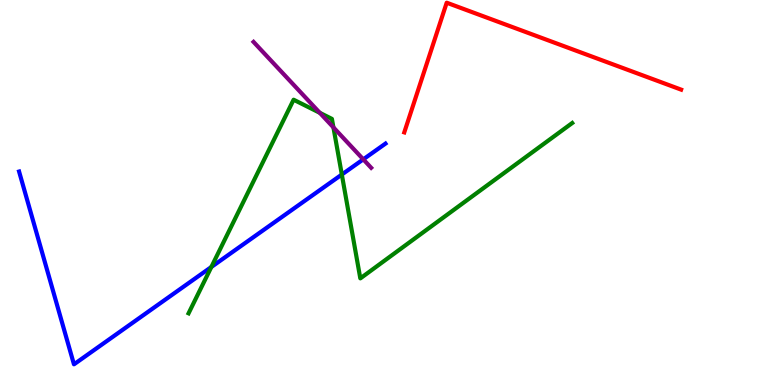[{'lines': ['blue', 'red'], 'intersections': []}, {'lines': ['green', 'red'], 'intersections': []}, {'lines': ['purple', 'red'], 'intersections': []}, {'lines': ['blue', 'green'], 'intersections': [{'x': 2.73, 'y': 3.07}, {'x': 4.41, 'y': 5.47}]}, {'lines': ['blue', 'purple'], 'intersections': [{'x': 4.69, 'y': 5.86}]}, {'lines': ['green', 'purple'], 'intersections': [{'x': 4.13, 'y': 7.07}, {'x': 4.3, 'y': 6.69}]}]